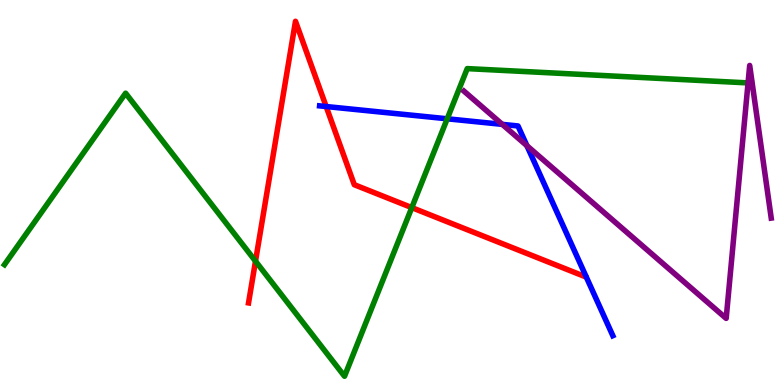[{'lines': ['blue', 'red'], 'intersections': [{'x': 4.21, 'y': 7.23}]}, {'lines': ['green', 'red'], 'intersections': [{'x': 3.3, 'y': 3.22}, {'x': 5.31, 'y': 4.61}]}, {'lines': ['purple', 'red'], 'intersections': []}, {'lines': ['blue', 'green'], 'intersections': [{'x': 5.77, 'y': 6.91}]}, {'lines': ['blue', 'purple'], 'intersections': [{'x': 6.48, 'y': 6.77}, {'x': 6.8, 'y': 6.22}]}, {'lines': ['green', 'purple'], 'intersections': [{'x': 9.65, 'y': 7.85}]}]